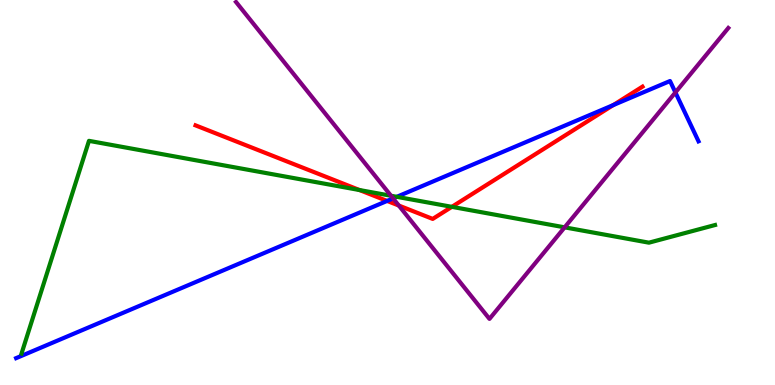[{'lines': ['blue', 'red'], 'intersections': [{'x': 4.99, 'y': 4.78}, {'x': 7.91, 'y': 7.27}]}, {'lines': ['green', 'red'], 'intersections': [{'x': 4.64, 'y': 5.06}, {'x': 5.83, 'y': 4.63}]}, {'lines': ['purple', 'red'], 'intersections': [{'x': 5.15, 'y': 4.66}]}, {'lines': ['blue', 'green'], 'intersections': [{'x': 5.12, 'y': 4.89}]}, {'lines': ['blue', 'purple'], 'intersections': [{'x': 5.07, 'y': 4.85}, {'x': 8.71, 'y': 7.6}]}, {'lines': ['green', 'purple'], 'intersections': [{'x': 5.05, 'y': 4.92}, {'x': 7.29, 'y': 4.09}]}]